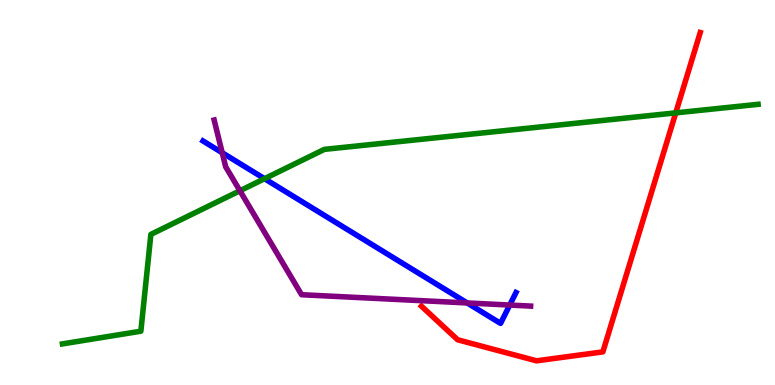[{'lines': ['blue', 'red'], 'intersections': []}, {'lines': ['green', 'red'], 'intersections': [{'x': 8.72, 'y': 7.07}]}, {'lines': ['purple', 'red'], 'intersections': []}, {'lines': ['blue', 'green'], 'intersections': [{'x': 3.41, 'y': 5.36}]}, {'lines': ['blue', 'purple'], 'intersections': [{'x': 2.87, 'y': 6.03}, {'x': 6.03, 'y': 2.13}, {'x': 6.58, 'y': 2.08}]}, {'lines': ['green', 'purple'], 'intersections': [{'x': 3.1, 'y': 5.05}]}]